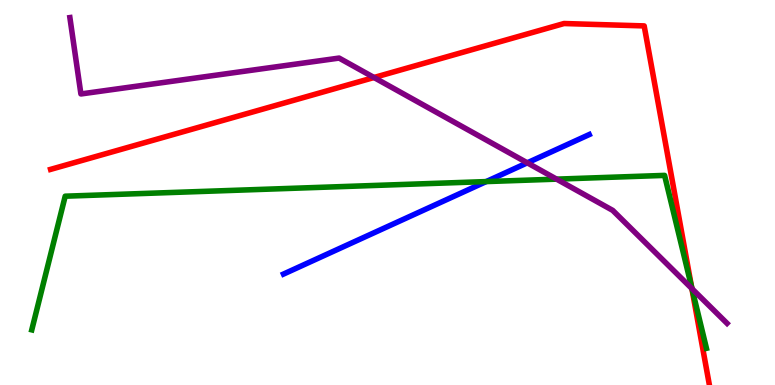[{'lines': ['blue', 'red'], 'intersections': []}, {'lines': ['green', 'red'], 'intersections': [{'x': 8.92, 'y': 2.55}]}, {'lines': ['purple', 'red'], 'intersections': [{'x': 4.83, 'y': 7.99}, {'x': 8.93, 'y': 2.5}]}, {'lines': ['blue', 'green'], 'intersections': [{'x': 6.27, 'y': 5.28}]}, {'lines': ['blue', 'purple'], 'intersections': [{'x': 6.8, 'y': 5.77}]}, {'lines': ['green', 'purple'], 'intersections': [{'x': 7.18, 'y': 5.35}, {'x': 8.93, 'y': 2.5}]}]